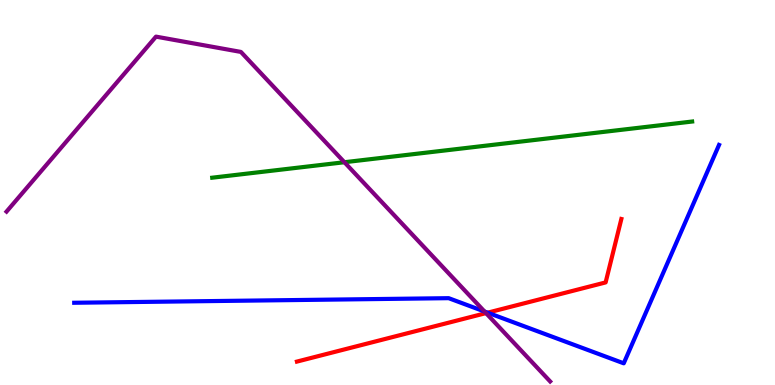[{'lines': ['blue', 'red'], 'intersections': [{'x': 6.29, 'y': 1.88}]}, {'lines': ['green', 'red'], 'intersections': []}, {'lines': ['purple', 'red'], 'intersections': [{'x': 6.27, 'y': 1.87}]}, {'lines': ['blue', 'green'], 'intersections': []}, {'lines': ['blue', 'purple'], 'intersections': [{'x': 6.25, 'y': 1.91}]}, {'lines': ['green', 'purple'], 'intersections': [{'x': 4.44, 'y': 5.79}]}]